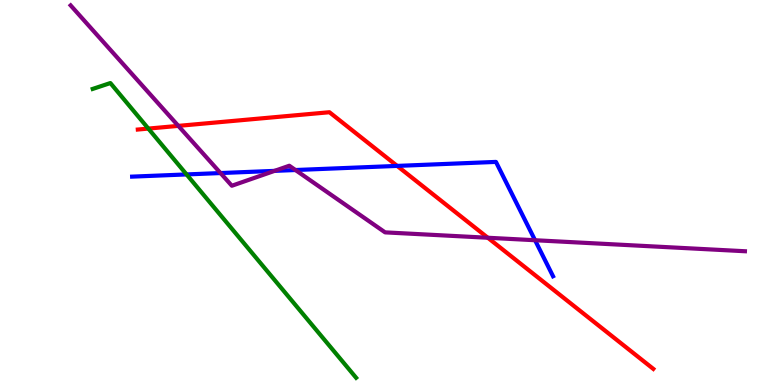[{'lines': ['blue', 'red'], 'intersections': [{'x': 5.12, 'y': 5.69}]}, {'lines': ['green', 'red'], 'intersections': [{'x': 1.91, 'y': 6.66}]}, {'lines': ['purple', 'red'], 'intersections': [{'x': 2.3, 'y': 6.73}, {'x': 6.29, 'y': 3.82}]}, {'lines': ['blue', 'green'], 'intersections': [{'x': 2.41, 'y': 5.47}]}, {'lines': ['blue', 'purple'], 'intersections': [{'x': 2.85, 'y': 5.51}, {'x': 3.54, 'y': 5.56}, {'x': 3.81, 'y': 5.58}, {'x': 6.9, 'y': 3.76}]}, {'lines': ['green', 'purple'], 'intersections': []}]